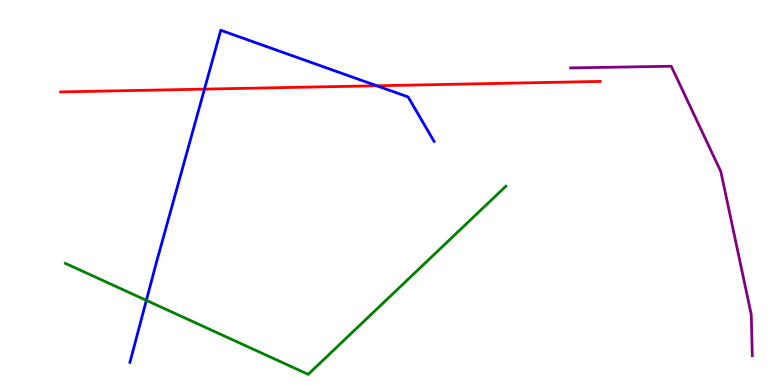[{'lines': ['blue', 'red'], 'intersections': [{'x': 2.64, 'y': 7.69}, {'x': 4.86, 'y': 7.77}]}, {'lines': ['green', 'red'], 'intersections': []}, {'lines': ['purple', 'red'], 'intersections': []}, {'lines': ['blue', 'green'], 'intersections': [{'x': 1.89, 'y': 2.2}]}, {'lines': ['blue', 'purple'], 'intersections': []}, {'lines': ['green', 'purple'], 'intersections': []}]